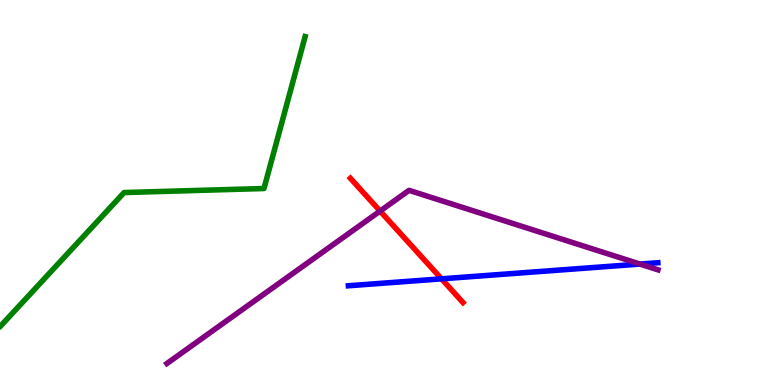[{'lines': ['blue', 'red'], 'intersections': [{'x': 5.7, 'y': 2.76}]}, {'lines': ['green', 'red'], 'intersections': []}, {'lines': ['purple', 'red'], 'intersections': [{'x': 4.9, 'y': 4.52}]}, {'lines': ['blue', 'green'], 'intersections': []}, {'lines': ['blue', 'purple'], 'intersections': [{'x': 8.26, 'y': 3.14}]}, {'lines': ['green', 'purple'], 'intersections': []}]